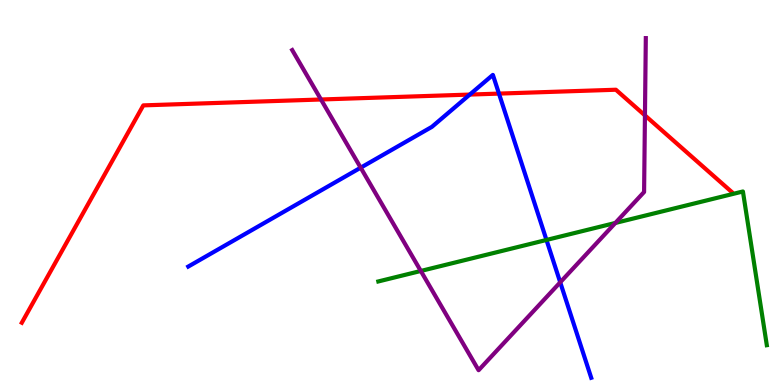[{'lines': ['blue', 'red'], 'intersections': [{'x': 6.06, 'y': 7.54}, {'x': 6.44, 'y': 7.57}]}, {'lines': ['green', 'red'], 'intersections': []}, {'lines': ['purple', 'red'], 'intersections': [{'x': 4.14, 'y': 7.42}, {'x': 8.32, 'y': 7.0}]}, {'lines': ['blue', 'green'], 'intersections': [{'x': 7.05, 'y': 3.77}]}, {'lines': ['blue', 'purple'], 'intersections': [{'x': 4.65, 'y': 5.64}, {'x': 7.23, 'y': 2.67}]}, {'lines': ['green', 'purple'], 'intersections': [{'x': 5.43, 'y': 2.96}, {'x': 7.94, 'y': 4.21}]}]